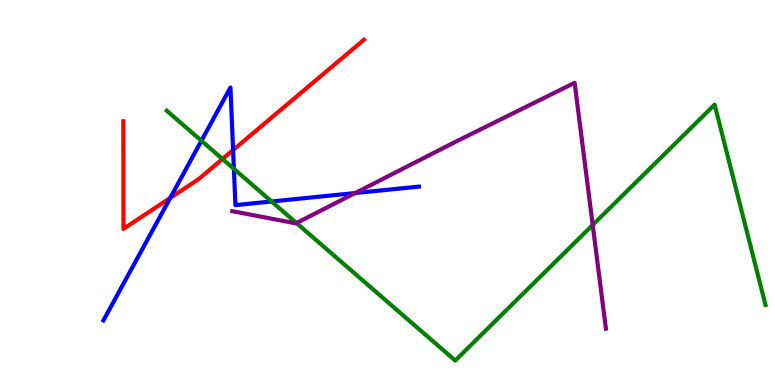[{'lines': ['blue', 'red'], 'intersections': [{'x': 2.2, 'y': 4.86}, {'x': 3.01, 'y': 6.1}]}, {'lines': ['green', 'red'], 'intersections': [{'x': 2.87, 'y': 5.87}]}, {'lines': ['purple', 'red'], 'intersections': []}, {'lines': ['blue', 'green'], 'intersections': [{'x': 2.6, 'y': 6.34}, {'x': 3.02, 'y': 5.61}, {'x': 3.5, 'y': 4.77}]}, {'lines': ['blue', 'purple'], 'intersections': [{'x': 4.58, 'y': 4.99}]}, {'lines': ['green', 'purple'], 'intersections': [{'x': 3.83, 'y': 4.21}, {'x': 7.65, 'y': 4.16}]}]